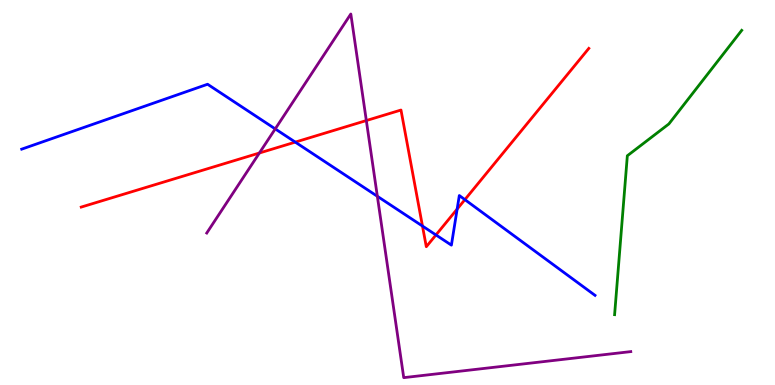[{'lines': ['blue', 'red'], 'intersections': [{'x': 3.81, 'y': 6.31}, {'x': 5.45, 'y': 4.13}, {'x': 5.63, 'y': 3.9}, {'x': 5.9, 'y': 4.57}, {'x': 6.0, 'y': 4.81}]}, {'lines': ['green', 'red'], 'intersections': []}, {'lines': ['purple', 'red'], 'intersections': [{'x': 3.35, 'y': 6.03}, {'x': 4.73, 'y': 6.87}]}, {'lines': ['blue', 'green'], 'intersections': []}, {'lines': ['blue', 'purple'], 'intersections': [{'x': 3.55, 'y': 6.65}, {'x': 4.87, 'y': 4.9}]}, {'lines': ['green', 'purple'], 'intersections': []}]